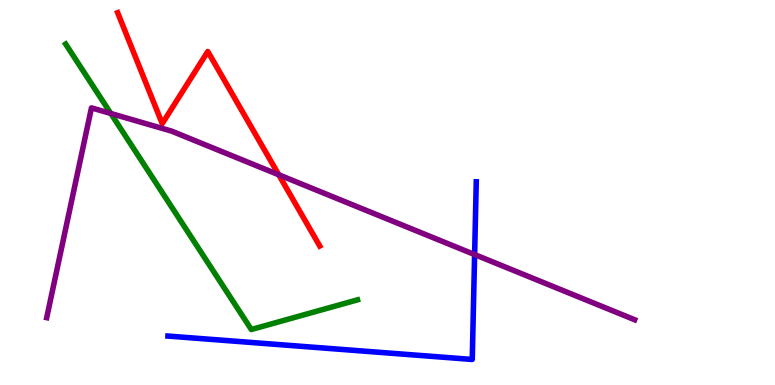[{'lines': ['blue', 'red'], 'intersections': []}, {'lines': ['green', 'red'], 'intersections': []}, {'lines': ['purple', 'red'], 'intersections': [{'x': 3.6, 'y': 5.46}]}, {'lines': ['blue', 'green'], 'intersections': []}, {'lines': ['blue', 'purple'], 'intersections': [{'x': 6.12, 'y': 3.39}]}, {'lines': ['green', 'purple'], 'intersections': [{'x': 1.43, 'y': 7.05}]}]